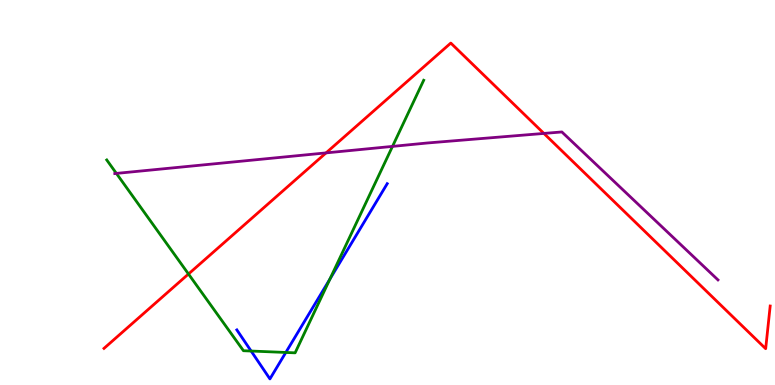[{'lines': ['blue', 'red'], 'intersections': []}, {'lines': ['green', 'red'], 'intersections': [{'x': 2.43, 'y': 2.88}]}, {'lines': ['purple', 'red'], 'intersections': [{'x': 4.21, 'y': 6.03}, {'x': 7.02, 'y': 6.53}]}, {'lines': ['blue', 'green'], 'intersections': [{'x': 3.24, 'y': 0.882}, {'x': 3.69, 'y': 0.845}, {'x': 4.26, 'y': 2.75}]}, {'lines': ['blue', 'purple'], 'intersections': []}, {'lines': ['green', 'purple'], 'intersections': [{'x': 1.5, 'y': 5.5}, {'x': 5.06, 'y': 6.2}]}]